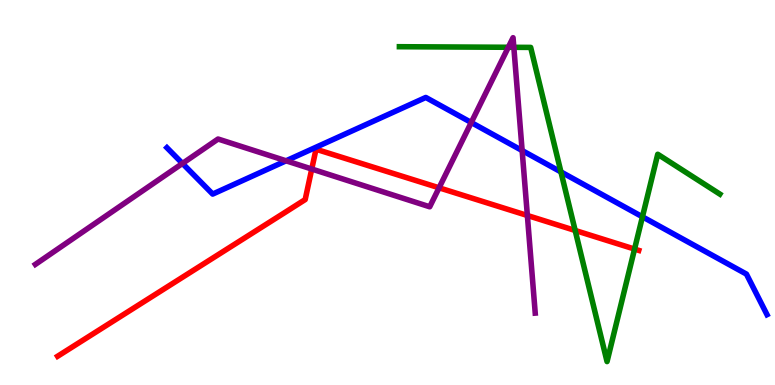[{'lines': ['blue', 'red'], 'intersections': []}, {'lines': ['green', 'red'], 'intersections': [{'x': 7.42, 'y': 4.01}, {'x': 8.19, 'y': 3.53}]}, {'lines': ['purple', 'red'], 'intersections': [{'x': 4.02, 'y': 5.61}, {'x': 5.67, 'y': 5.12}, {'x': 6.8, 'y': 4.4}]}, {'lines': ['blue', 'green'], 'intersections': [{'x': 7.24, 'y': 5.53}, {'x': 8.29, 'y': 4.37}]}, {'lines': ['blue', 'purple'], 'intersections': [{'x': 2.35, 'y': 5.75}, {'x': 3.69, 'y': 5.82}, {'x': 6.08, 'y': 6.82}, {'x': 6.74, 'y': 6.09}]}, {'lines': ['green', 'purple'], 'intersections': [{'x': 6.56, 'y': 8.77}, {'x': 6.63, 'y': 8.77}]}]